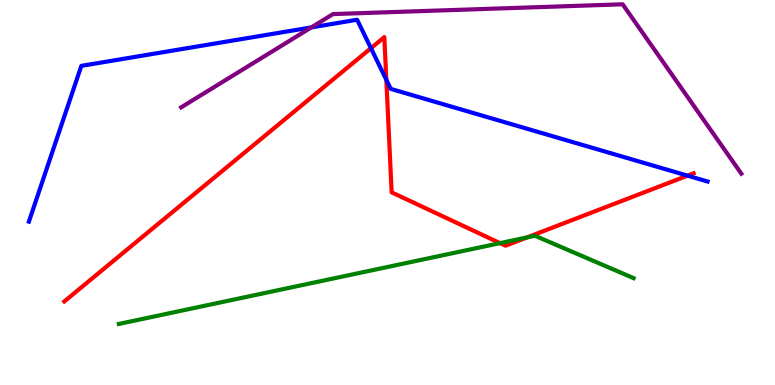[{'lines': ['blue', 'red'], 'intersections': [{'x': 4.79, 'y': 8.75}, {'x': 4.98, 'y': 7.93}, {'x': 8.87, 'y': 5.44}]}, {'lines': ['green', 'red'], 'intersections': [{'x': 6.45, 'y': 3.68}, {'x': 6.8, 'y': 3.83}]}, {'lines': ['purple', 'red'], 'intersections': []}, {'lines': ['blue', 'green'], 'intersections': []}, {'lines': ['blue', 'purple'], 'intersections': [{'x': 4.02, 'y': 9.29}]}, {'lines': ['green', 'purple'], 'intersections': []}]